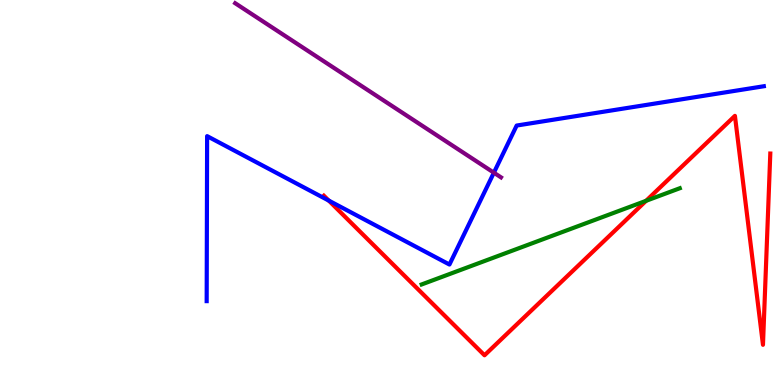[{'lines': ['blue', 'red'], 'intersections': [{'x': 4.24, 'y': 4.79}]}, {'lines': ['green', 'red'], 'intersections': [{'x': 8.34, 'y': 4.78}]}, {'lines': ['purple', 'red'], 'intersections': []}, {'lines': ['blue', 'green'], 'intersections': []}, {'lines': ['blue', 'purple'], 'intersections': [{'x': 6.37, 'y': 5.51}]}, {'lines': ['green', 'purple'], 'intersections': []}]